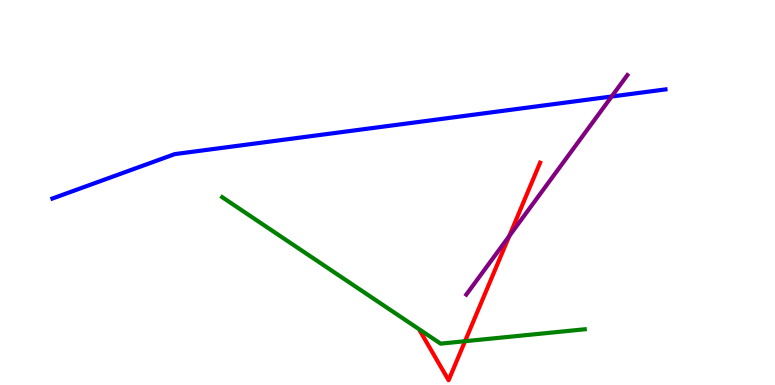[{'lines': ['blue', 'red'], 'intersections': []}, {'lines': ['green', 'red'], 'intersections': [{'x': 6.0, 'y': 1.14}]}, {'lines': ['purple', 'red'], 'intersections': [{'x': 6.57, 'y': 3.87}]}, {'lines': ['blue', 'green'], 'intersections': []}, {'lines': ['blue', 'purple'], 'intersections': [{'x': 7.89, 'y': 7.49}]}, {'lines': ['green', 'purple'], 'intersections': []}]